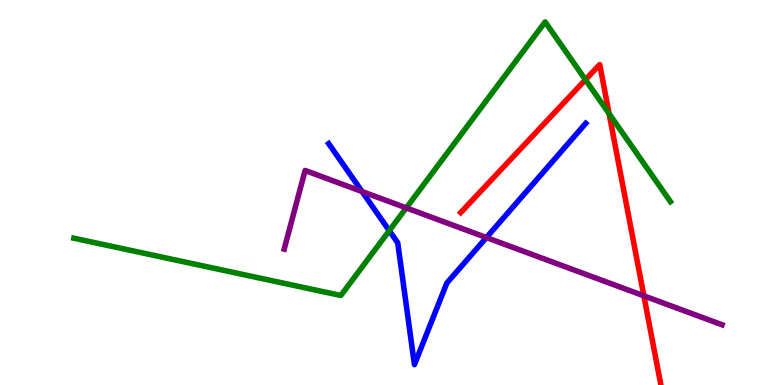[{'lines': ['blue', 'red'], 'intersections': []}, {'lines': ['green', 'red'], 'intersections': [{'x': 7.55, 'y': 7.93}, {'x': 7.86, 'y': 7.05}]}, {'lines': ['purple', 'red'], 'intersections': [{'x': 8.31, 'y': 2.32}]}, {'lines': ['blue', 'green'], 'intersections': [{'x': 5.02, 'y': 4.01}]}, {'lines': ['blue', 'purple'], 'intersections': [{'x': 4.67, 'y': 5.03}, {'x': 6.28, 'y': 3.83}]}, {'lines': ['green', 'purple'], 'intersections': [{'x': 5.24, 'y': 4.6}]}]